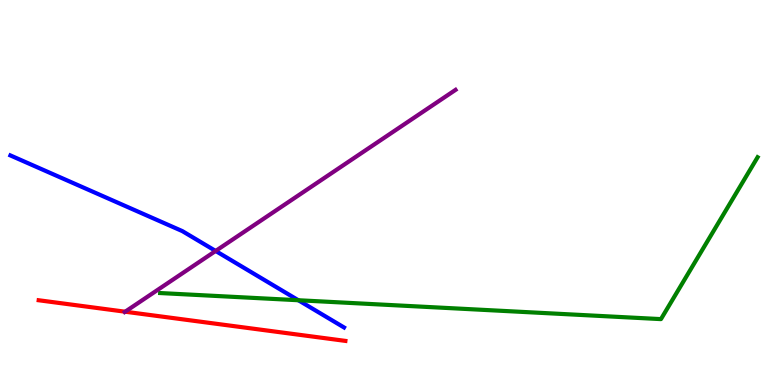[{'lines': ['blue', 'red'], 'intersections': []}, {'lines': ['green', 'red'], 'intersections': []}, {'lines': ['purple', 'red'], 'intersections': [{'x': 1.62, 'y': 1.9}]}, {'lines': ['blue', 'green'], 'intersections': [{'x': 3.85, 'y': 2.2}]}, {'lines': ['blue', 'purple'], 'intersections': [{'x': 2.78, 'y': 3.48}]}, {'lines': ['green', 'purple'], 'intersections': []}]